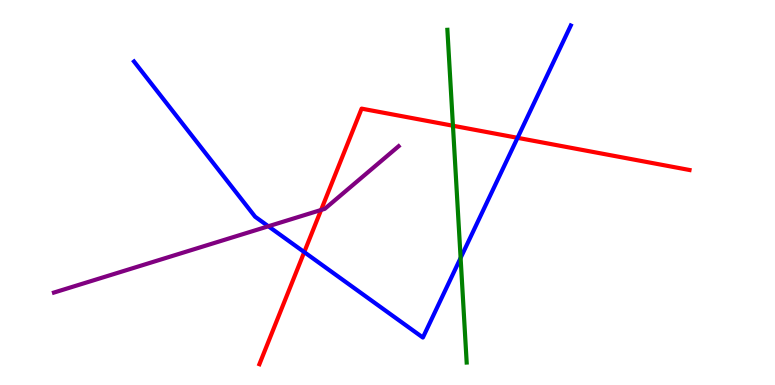[{'lines': ['blue', 'red'], 'intersections': [{'x': 3.93, 'y': 3.45}, {'x': 6.68, 'y': 6.42}]}, {'lines': ['green', 'red'], 'intersections': [{'x': 5.84, 'y': 6.73}]}, {'lines': ['purple', 'red'], 'intersections': [{'x': 4.14, 'y': 4.55}]}, {'lines': ['blue', 'green'], 'intersections': [{'x': 5.94, 'y': 3.3}]}, {'lines': ['blue', 'purple'], 'intersections': [{'x': 3.46, 'y': 4.12}]}, {'lines': ['green', 'purple'], 'intersections': []}]